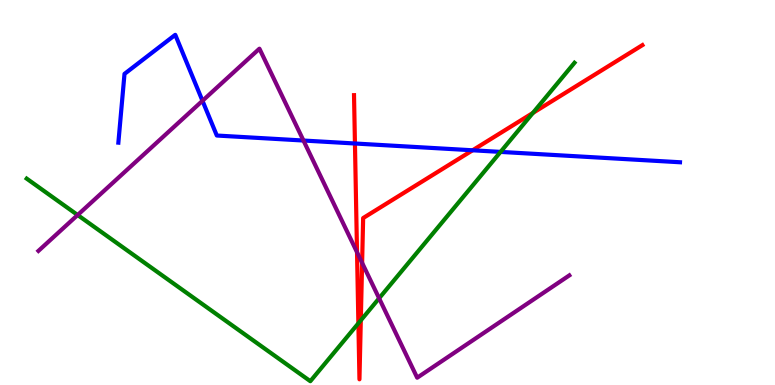[{'lines': ['blue', 'red'], 'intersections': [{'x': 4.58, 'y': 6.27}, {'x': 6.1, 'y': 6.1}]}, {'lines': ['green', 'red'], 'intersections': [{'x': 4.62, 'y': 1.6}, {'x': 4.66, 'y': 1.68}, {'x': 6.88, 'y': 7.07}]}, {'lines': ['purple', 'red'], 'intersections': [{'x': 4.61, 'y': 3.45}, {'x': 4.67, 'y': 3.17}]}, {'lines': ['blue', 'green'], 'intersections': [{'x': 6.46, 'y': 6.05}]}, {'lines': ['blue', 'purple'], 'intersections': [{'x': 2.61, 'y': 7.38}, {'x': 3.92, 'y': 6.35}]}, {'lines': ['green', 'purple'], 'intersections': [{'x': 1.0, 'y': 4.42}, {'x': 4.89, 'y': 2.25}]}]